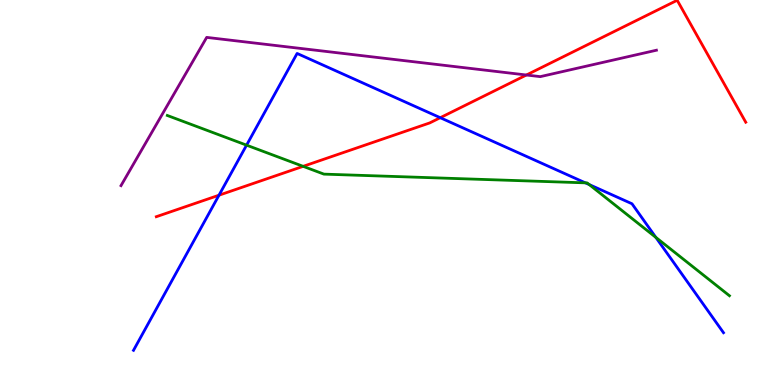[{'lines': ['blue', 'red'], 'intersections': [{'x': 2.83, 'y': 4.93}, {'x': 5.68, 'y': 6.94}]}, {'lines': ['green', 'red'], 'intersections': [{'x': 3.91, 'y': 5.68}]}, {'lines': ['purple', 'red'], 'intersections': [{'x': 6.79, 'y': 8.05}]}, {'lines': ['blue', 'green'], 'intersections': [{'x': 3.18, 'y': 6.23}, {'x': 7.55, 'y': 5.25}, {'x': 7.6, 'y': 5.21}, {'x': 8.46, 'y': 3.83}]}, {'lines': ['blue', 'purple'], 'intersections': []}, {'lines': ['green', 'purple'], 'intersections': []}]